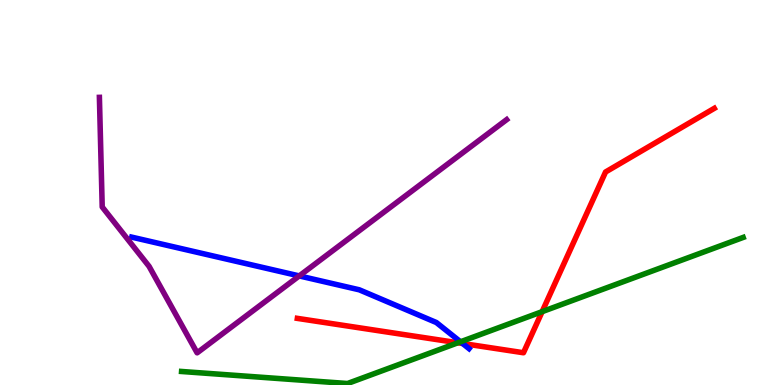[{'lines': ['blue', 'red'], 'intersections': [{'x': 5.97, 'y': 1.08}]}, {'lines': ['green', 'red'], 'intersections': [{'x': 5.91, 'y': 1.1}, {'x': 7.0, 'y': 1.9}]}, {'lines': ['purple', 'red'], 'intersections': []}, {'lines': ['blue', 'green'], 'intersections': [{'x': 5.94, 'y': 1.12}]}, {'lines': ['blue', 'purple'], 'intersections': [{'x': 3.86, 'y': 2.83}]}, {'lines': ['green', 'purple'], 'intersections': []}]